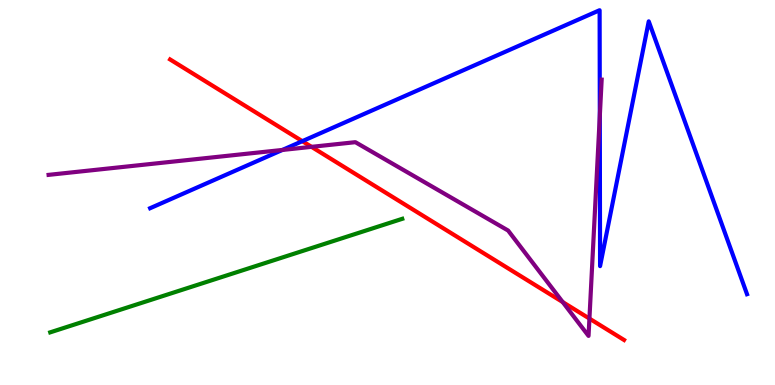[{'lines': ['blue', 'red'], 'intersections': [{'x': 3.9, 'y': 6.33}]}, {'lines': ['green', 'red'], 'intersections': []}, {'lines': ['purple', 'red'], 'intersections': [{'x': 4.02, 'y': 6.19}, {'x': 7.26, 'y': 2.15}, {'x': 7.61, 'y': 1.73}]}, {'lines': ['blue', 'green'], 'intersections': []}, {'lines': ['blue', 'purple'], 'intersections': [{'x': 3.64, 'y': 6.11}, {'x': 7.74, 'y': 6.99}]}, {'lines': ['green', 'purple'], 'intersections': []}]